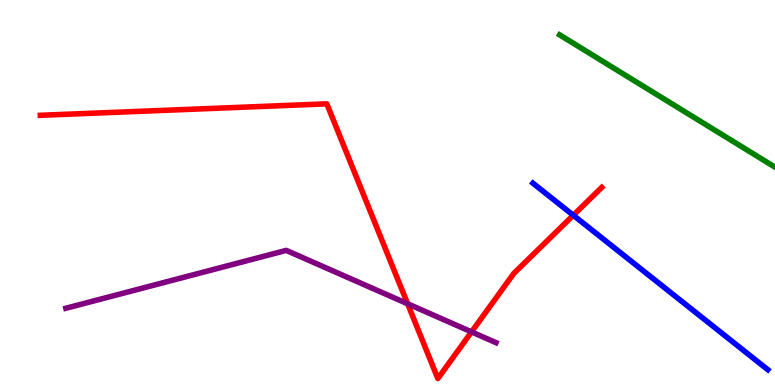[{'lines': ['blue', 'red'], 'intersections': [{'x': 7.4, 'y': 4.41}]}, {'lines': ['green', 'red'], 'intersections': []}, {'lines': ['purple', 'red'], 'intersections': [{'x': 5.26, 'y': 2.11}, {'x': 6.08, 'y': 1.38}]}, {'lines': ['blue', 'green'], 'intersections': []}, {'lines': ['blue', 'purple'], 'intersections': []}, {'lines': ['green', 'purple'], 'intersections': []}]